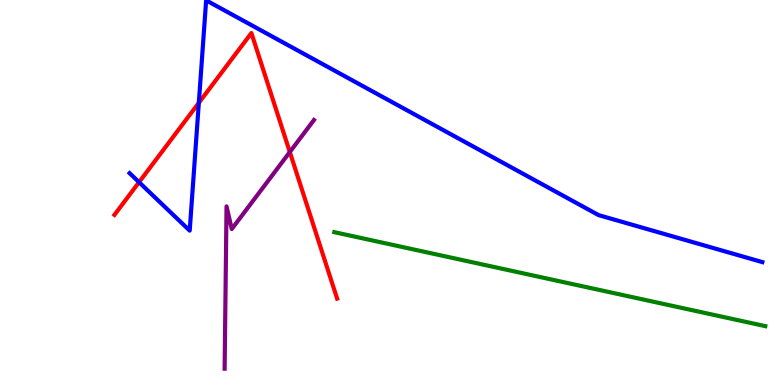[{'lines': ['blue', 'red'], 'intersections': [{'x': 1.79, 'y': 5.27}, {'x': 2.57, 'y': 7.33}]}, {'lines': ['green', 'red'], 'intersections': []}, {'lines': ['purple', 'red'], 'intersections': [{'x': 3.74, 'y': 6.05}]}, {'lines': ['blue', 'green'], 'intersections': []}, {'lines': ['blue', 'purple'], 'intersections': []}, {'lines': ['green', 'purple'], 'intersections': []}]